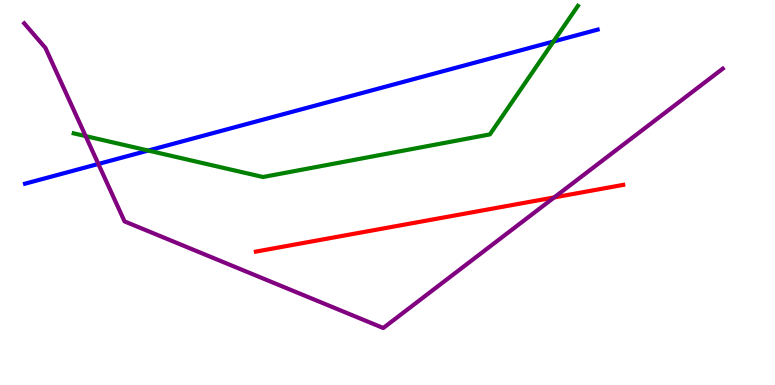[{'lines': ['blue', 'red'], 'intersections': []}, {'lines': ['green', 'red'], 'intersections': []}, {'lines': ['purple', 'red'], 'intersections': [{'x': 7.15, 'y': 4.87}]}, {'lines': ['blue', 'green'], 'intersections': [{'x': 1.91, 'y': 6.09}, {'x': 7.14, 'y': 8.92}]}, {'lines': ['blue', 'purple'], 'intersections': [{'x': 1.27, 'y': 5.74}]}, {'lines': ['green', 'purple'], 'intersections': [{'x': 1.11, 'y': 6.46}]}]